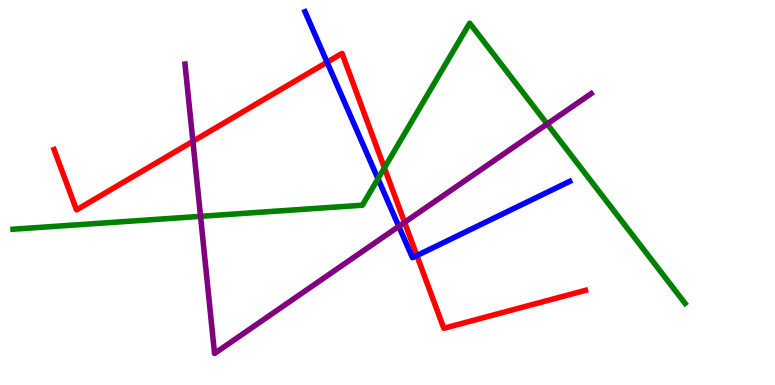[{'lines': ['blue', 'red'], 'intersections': [{'x': 4.22, 'y': 8.38}, {'x': 5.38, 'y': 3.36}]}, {'lines': ['green', 'red'], 'intersections': [{'x': 4.96, 'y': 5.64}]}, {'lines': ['purple', 'red'], 'intersections': [{'x': 2.49, 'y': 6.33}, {'x': 5.22, 'y': 4.22}]}, {'lines': ['blue', 'green'], 'intersections': [{'x': 4.88, 'y': 5.36}]}, {'lines': ['blue', 'purple'], 'intersections': [{'x': 5.15, 'y': 4.12}]}, {'lines': ['green', 'purple'], 'intersections': [{'x': 2.59, 'y': 4.38}, {'x': 7.06, 'y': 6.78}]}]